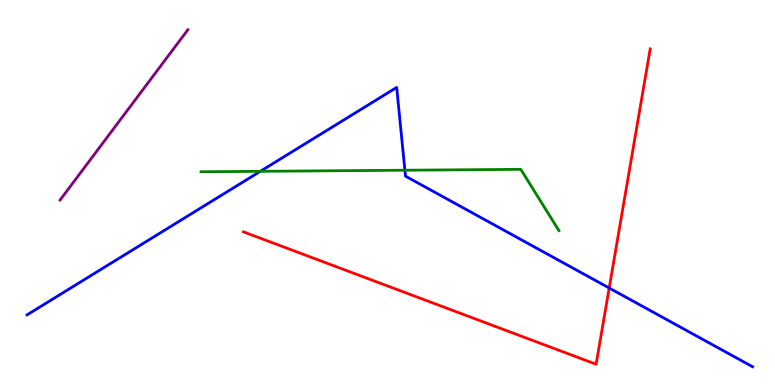[{'lines': ['blue', 'red'], 'intersections': [{'x': 7.86, 'y': 2.52}]}, {'lines': ['green', 'red'], 'intersections': []}, {'lines': ['purple', 'red'], 'intersections': []}, {'lines': ['blue', 'green'], 'intersections': [{'x': 3.36, 'y': 5.55}, {'x': 5.22, 'y': 5.58}]}, {'lines': ['blue', 'purple'], 'intersections': []}, {'lines': ['green', 'purple'], 'intersections': []}]